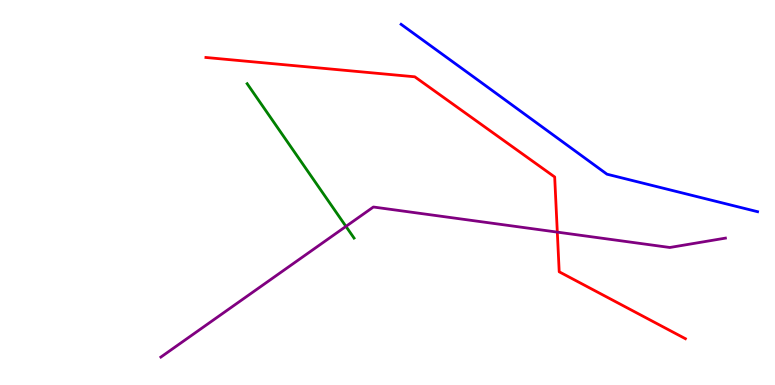[{'lines': ['blue', 'red'], 'intersections': []}, {'lines': ['green', 'red'], 'intersections': []}, {'lines': ['purple', 'red'], 'intersections': [{'x': 7.19, 'y': 3.97}]}, {'lines': ['blue', 'green'], 'intersections': []}, {'lines': ['blue', 'purple'], 'intersections': []}, {'lines': ['green', 'purple'], 'intersections': [{'x': 4.46, 'y': 4.12}]}]